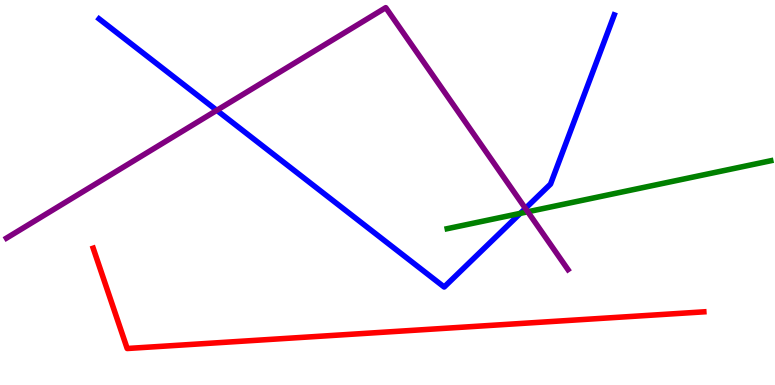[{'lines': ['blue', 'red'], 'intersections': []}, {'lines': ['green', 'red'], 'intersections': []}, {'lines': ['purple', 'red'], 'intersections': []}, {'lines': ['blue', 'green'], 'intersections': [{'x': 6.71, 'y': 4.46}]}, {'lines': ['blue', 'purple'], 'intersections': [{'x': 2.8, 'y': 7.13}, {'x': 6.78, 'y': 4.59}]}, {'lines': ['green', 'purple'], 'intersections': [{'x': 6.81, 'y': 4.5}]}]